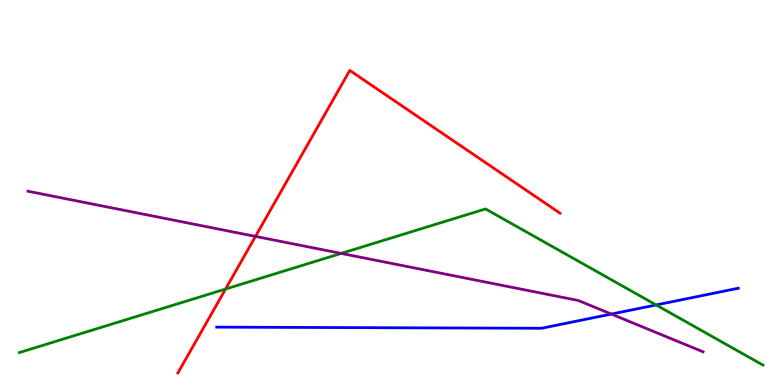[{'lines': ['blue', 'red'], 'intersections': []}, {'lines': ['green', 'red'], 'intersections': [{'x': 2.91, 'y': 2.49}]}, {'lines': ['purple', 'red'], 'intersections': [{'x': 3.3, 'y': 3.86}]}, {'lines': ['blue', 'green'], 'intersections': [{'x': 8.47, 'y': 2.08}]}, {'lines': ['blue', 'purple'], 'intersections': [{'x': 7.89, 'y': 1.84}]}, {'lines': ['green', 'purple'], 'intersections': [{'x': 4.4, 'y': 3.42}]}]